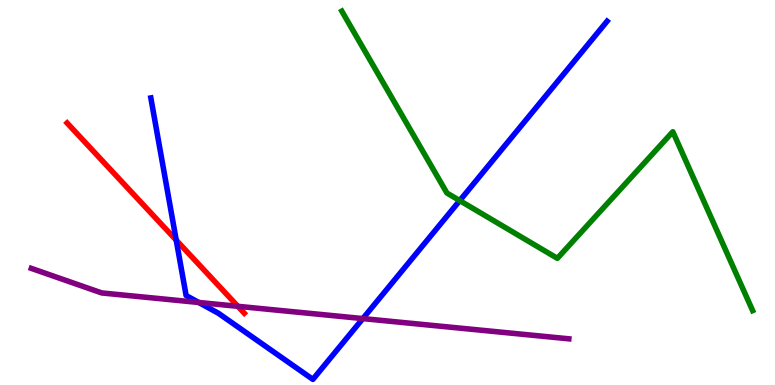[{'lines': ['blue', 'red'], 'intersections': [{'x': 2.27, 'y': 3.76}]}, {'lines': ['green', 'red'], 'intersections': []}, {'lines': ['purple', 'red'], 'intersections': [{'x': 3.07, 'y': 2.04}]}, {'lines': ['blue', 'green'], 'intersections': [{'x': 5.93, 'y': 4.79}]}, {'lines': ['blue', 'purple'], 'intersections': [{'x': 2.56, 'y': 2.14}, {'x': 4.68, 'y': 1.73}]}, {'lines': ['green', 'purple'], 'intersections': []}]